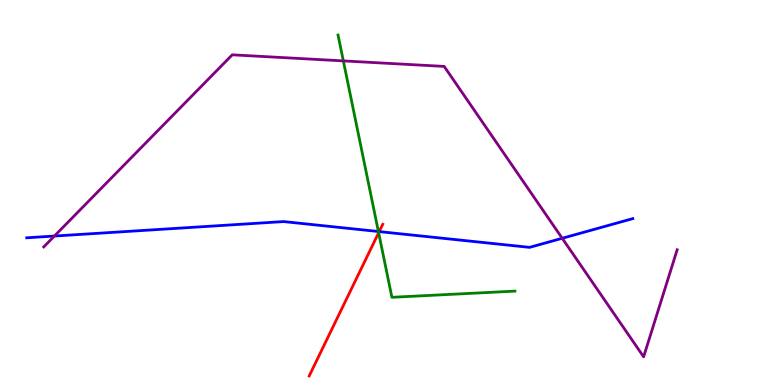[{'lines': ['blue', 'red'], 'intersections': [{'x': 4.89, 'y': 3.98}]}, {'lines': ['green', 'red'], 'intersections': [{'x': 4.89, 'y': 3.96}]}, {'lines': ['purple', 'red'], 'intersections': []}, {'lines': ['blue', 'green'], 'intersections': [{'x': 4.88, 'y': 3.99}]}, {'lines': ['blue', 'purple'], 'intersections': [{'x': 0.702, 'y': 3.87}, {'x': 7.25, 'y': 3.81}]}, {'lines': ['green', 'purple'], 'intersections': [{'x': 4.43, 'y': 8.42}]}]